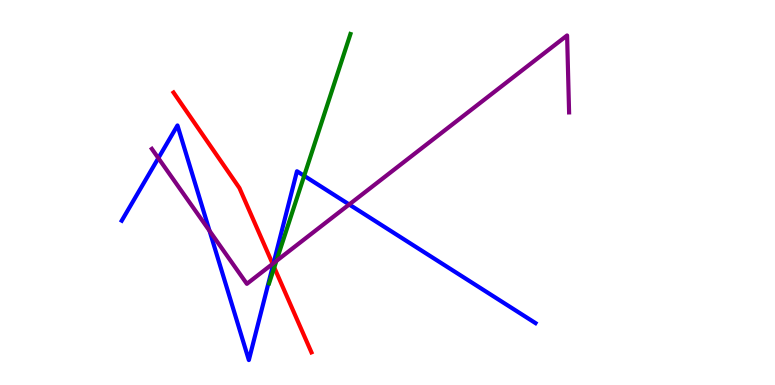[{'lines': ['blue', 'red'], 'intersections': [{'x': 3.52, 'y': 3.12}]}, {'lines': ['green', 'red'], 'intersections': [{'x': 3.54, 'y': 3.05}]}, {'lines': ['purple', 'red'], 'intersections': [{'x': 3.52, 'y': 3.15}]}, {'lines': ['blue', 'green'], 'intersections': [{'x': 3.92, 'y': 5.43}]}, {'lines': ['blue', 'purple'], 'intersections': [{'x': 2.04, 'y': 5.89}, {'x': 2.7, 'y': 4.0}, {'x': 3.53, 'y': 3.17}, {'x': 4.51, 'y': 4.69}]}, {'lines': ['green', 'purple'], 'intersections': [{'x': 3.57, 'y': 3.22}]}]